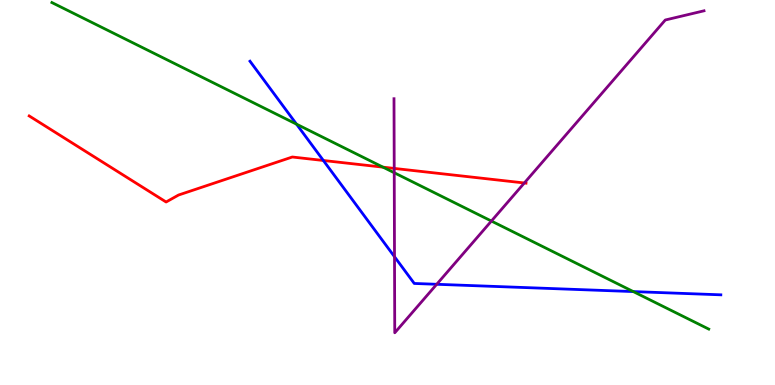[{'lines': ['blue', 'red'], 'intersections': [{'x': 4.17, 'y': 5.83}]}, {'lines': ['green', 'red'], 'intersections': [{'x': 4.94, 'y': 5.66}]}, {'lines': ['purple', 'red'], 'intersections': [{'x': 5.09, 'y': 5.63}, {'x': 6.77, 'y': 5.25}]}, {'lines': ['blue', 'green'], 'intersections': [{'x': 3.83, 'y': 6.78}, {'x': 8.17, 'y': 2.43}]}, {'lines': ['blue', 'purple'], 'intersections': [{'x': 5.09, 'y': 3.33}, {'x': 5.63, 'y': 2.62}]}, {'lines': ['green', 'purple'], 'intersections': [{'x': 5.09, 'y': 5.51}, {'x': 6.34, 'y': 4.26}]}]